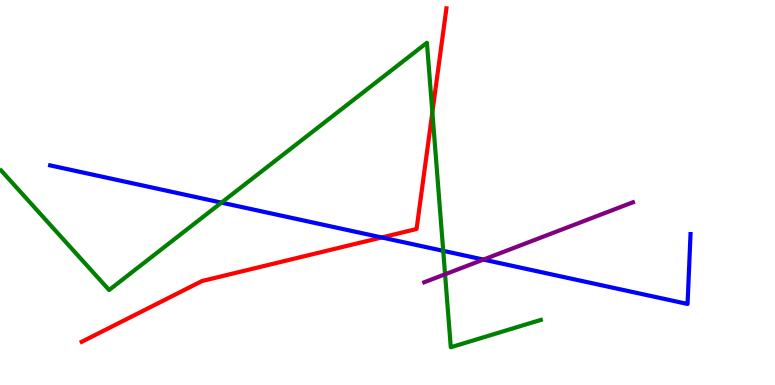[{'lines': ['blue', 'red'], 'intersections': [{'x': 4.93, 'y': 3.83}]}, {'lines': ['green', 'red'], 'intersections': [{'x': 5.58, 'y': 7.08}]}, {'lines': ['purple', 'red'], 'intersections': []}, {'lines': ['blue', 'green'], 'intersections': [{'x': 2.86, 'y': 4.74}, {'x': 5.72, 'y': 3.48}]}, {'lines': ['blue', 'purple'], 'intersections': [{'x': 6.24, 'y': 3.26}]}, {'lines': ['green', 'purple'], 'intersections': [{'x': 5.74, 'y': 2.88}]}]